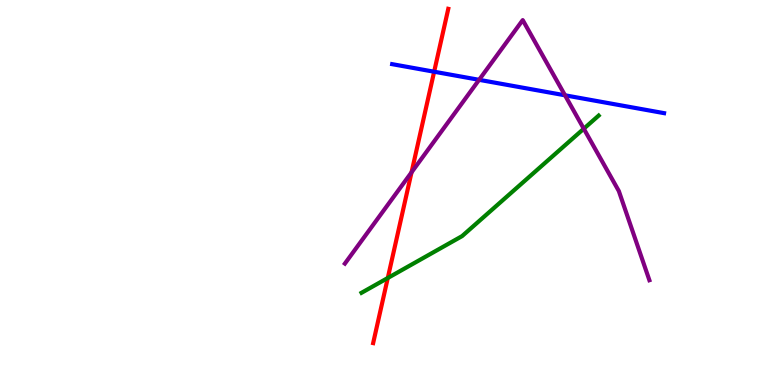[{'lines': ['blue', 'red'], 'intersections': [{'x': 5.6, 'y': 8.14}]}, {'lines': ['green', 'red'], 'intersections': [{'x': 5.0, 'y': 2.78}]}, {'lines': ['purple', 'red'], 'intersections': [{'x': 5.31, 'y': 5.52}]}, {'lines': ['blue', 'green'], 'intersections': []}, {'lines': ['blue', 'purple'], 'intersections': [{'x': 6.18, 'y': 7.93}, {'x': 7.29, 'y': 7.52}]}, {'lines': ['green', 'purple'], 'intersections': [{'x': 7.53, 'y': 6.66}]}]